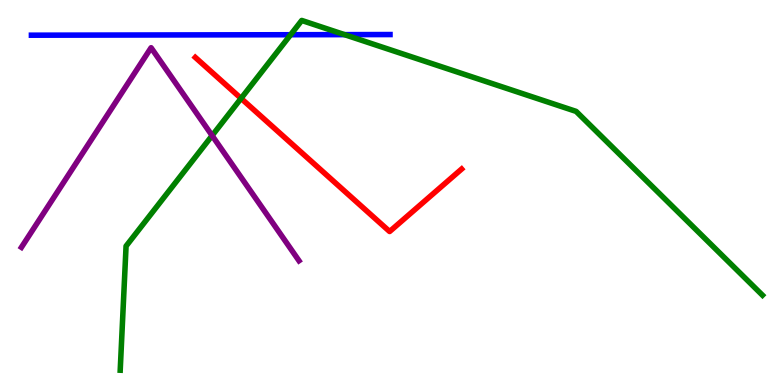[{'lines': ['blue', 'red'], 'intersections': []}, {'lines': ['green', 'red'], 'intersections': [{'x': 3.11, 'y': 7.44}]}, {'lines': ['purple', 'red'], 'intersections': []}, {'lines': ['blue', 'green'], 'intersections': [{'x': 3.75, 'y': 9.1}, {'x': 4.45, 'y': 9.1}]}, {'lines': ['blue', 'purple'], 'intersections': []}, {'lines': ['green', 'purple'], 'intersections': [{'x': 2.74, 'y': 6.48}]}]